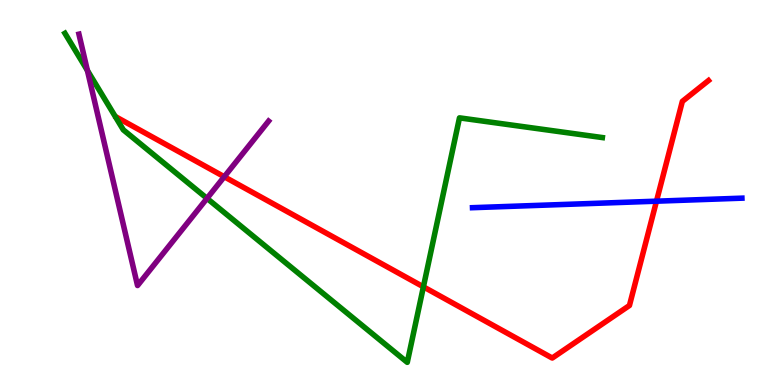[{'lines': ['blue', 'red'], 'intersections': [{'x': 8.47, 'y': 4.77}]}, {'lines': ['green', 'red'], 'intersections': [{'x': 5.46, 'y': 2.55}]}, {'lines': ['purple', 'red'], 'intersections': [{'x': 2.89, 'y': 5.41}]}, {'lines': ['blue', 'green'], 'intersections': []}, {'lines': ['blue', 'purple'], 'intersections': []}, {'lines': ['green', 'purple'], 'intersections': [{'x': 1.13, 'y': 8.17}, {'x': 2.67, 'y': 4.85}]}]